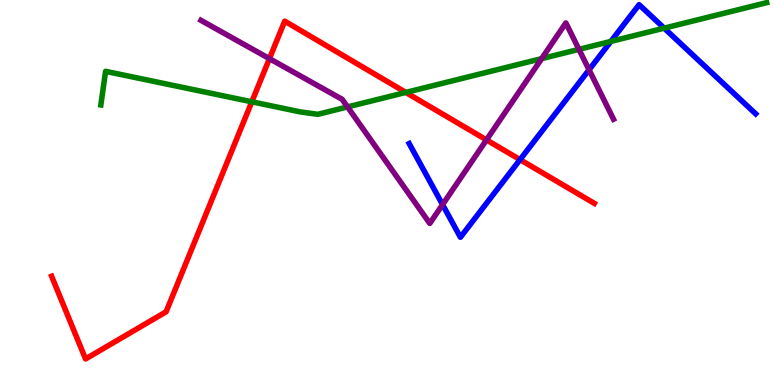[{'lines': ['blue', 'red'], 'intersections': [{'x': 6.71, 'y': 5.85}]}, {'lines': ['green', 'red'], 'intersections': [{'x': 3.25, 'y': 7.36}, {'x': 5.24, 'y': 7.6}]}, {'lines': ['purple', 'red'], 'intersections': [{'x': 3.48, 'y': 8.48}, {'x': 6.28, 'y': 6.37}]}, {'lines': ['blue', 'green'], 'intersections': [{'x': 7.88, 'y': 8.92}, {'x': 8.57, 'y': 9.27}]}, {'lines': ['blue', 'purple'], 'intersections': [{'x': 5.71, 'y': 4.69}, {'x': 7.6, 'y': 8.19}]}, {'lines': ['green', 'purple'], 'intersections': [{'x': 4.48, 'y': 7.22}, {'x': 6.99, 'y': 8.48}, {'x': 7.47, 'y': 8.72}]}]